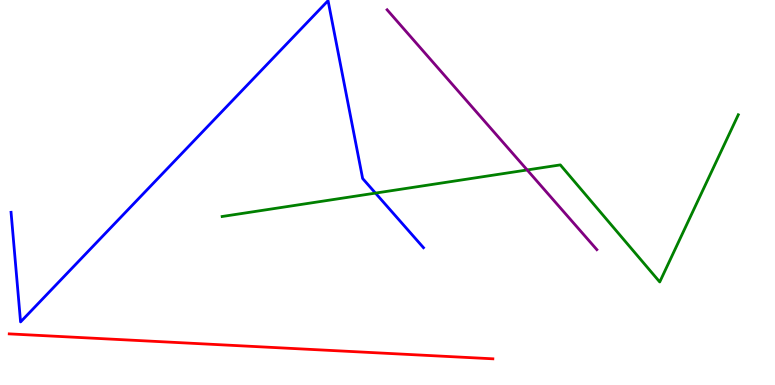[{'lines': ['blue', 'red'], 'intersections': []}, {'lines': ['green', 'red'], 'intersections': []}, {'lines': ['purple', 'red'], 'intersections': []}, {'lines': ['blue', 'green'], 'intersections': [{'x': 4.84, 'y': 4.98}]}, {'lines': ['blue', 'purple'], 'intersections': []}, {'lines': ['green', 'purple'], 'intersections': [{'x': 6.8, 'y': 5.59}]}]